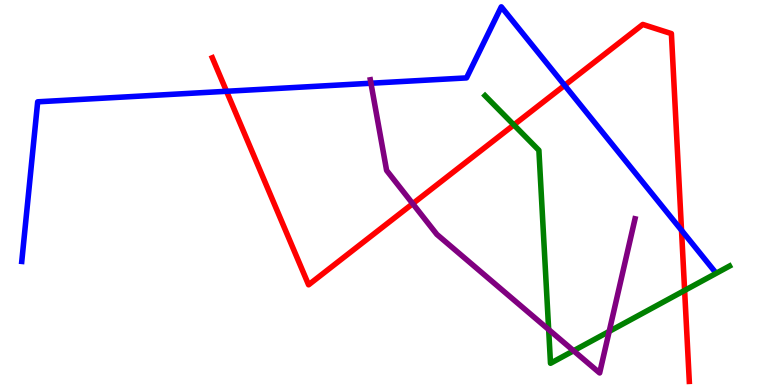[{'lines': ['blue', 'red'], 'intersections': [{'x': 2.92, 'y': 7.63}, {'x': 7.29, 'y': 7.78}, {'x': 8.79, 'y': 4.02}]}, {'lines': ['green', 'red'], 'intersections': [{'x': 6.63, 'y': 6.76}, {'x': 8.83, 'y': 2.46}]}, {'lines': ['purple', 'red'], 'intersections': [{'x': 5.33, 'y': 4.71}]}, {'lines': ['blue', 'green'], 'intersections': []}, {'lines': ['blue', 'purple'], 'intersections': [{'x': 4.79, 'y': 7.84}]}, {'lines': ['green', 'purple'], 'intersections': [{'x': 7.08, 'y': 1.44}, {'x': 7.4, 'y': 0.889}, {'x': 7.86, 'y': 1.39}]}]